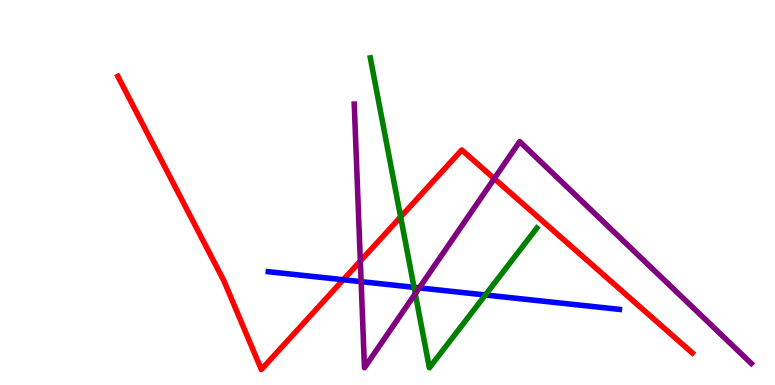[{'lines': ['blue', 'red'], 'intersections': [{'x': 4.43, 'y': 2.73}]}, {'lines': ['green', 'red'], 'intersections': [{'x': 5.17, 'y': 4.37}]}, {'lines': ['purple', 'red'], 'intersections': [{'x': 4.65, 'y': 3.22}, {'x': 6.38, 'y': 5.36}]}, {'lines': ['blue', 'green'], 'intersections': [{'x': 5.34, 'y': 2.54}, {'x': 6.26, 'y': 2.34}]}, {'lines': ['blue', 'purple'], 'intersections': [{'x': 4.66, 'y': 2.68}, {'x': 5.41, 'y': 2.52}]}, {'lines': ['green', 'purple'], 'intersections': [{'x': 5.36, 'y': 2.37}]}]